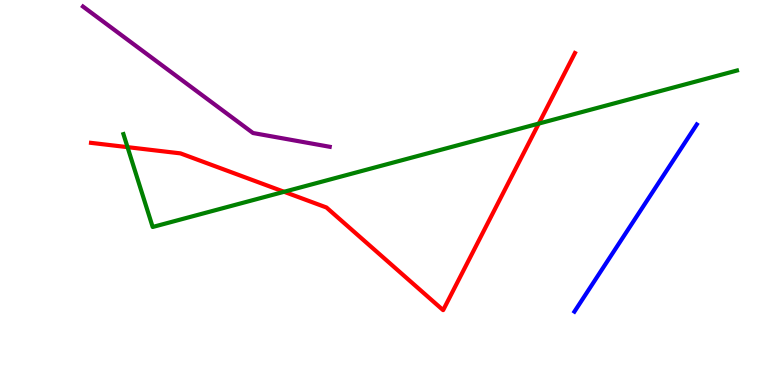[{'lines': ['blue', 'red'], 'intersections': []}, {'lines': ['green', 'red'], 'intersections': [{'x': 1.65, 'y': 6.18}, {'x': 3.67, 'y': 5.02}, {'x': 6.95, 'y': 6.79}]}, {'lines': ['purple', 'red'], 'intersections': []}, {'lines': ['blue', 'green'], 'intersections': []}, {'lines': ['blue', 'purple'], 'intersections': []}, {'lines': ['green', 'purple'], 'intersections': []}]